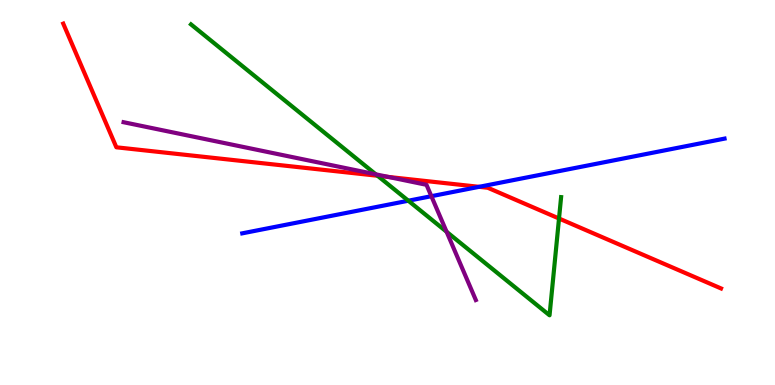[{'lines': ['blue', 'red'], 'intersections': [{'x': 6.18, 'y': 5.15}]}, {'lines': ['green', 'red'], 'intersections': [{'x': 4.87, 'y': 5.43}, {'x': 7.21, 'y': 4.32}]}, {'lines': ['purple', 'red'], 'intersections': [{'x': 5.01, 'y': 5.4}]}, {'lines': ['blue', 'green'], 'intersections': [{'x': 5.27, 'y': 4.79}]}, {'lines': ['blue', 'purple'], 'intersections': [{'x': 5.57, 'y': 4.9}]}, {'lines': ['green', 'purple'], 'intersections': [{'x': 4.85, 'y': 5.47}, {'x': 5.76, 'y': 3.98}]}]